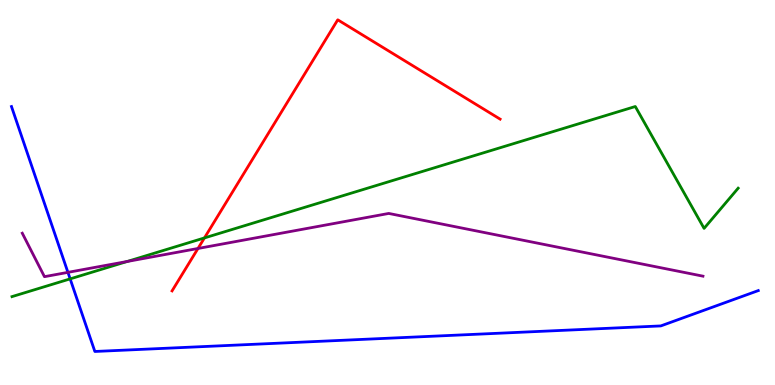[{'lines': ['blue', 'red'], 'intersections': []}, {'lines': ['green', 'red'], 'intersections': [{'x': 2.64, 'y': 3.82}]}, {'lines': ['purple', 'red'], 'intersections': [{'x': 2.55, 'y': 3.55}]}, {'lines': ['blue', 'green'], 'intersections': [{'x': 0.905, 'y': 2.76}]}, {'lines': ['blue', 'purple'], 'intersections': [{'x': 0.876, 'y': 2.93}]}, {'lines': ['green', 'purple'], 'intersections': [{'x': 1.64, 'y': 3.21}]}]